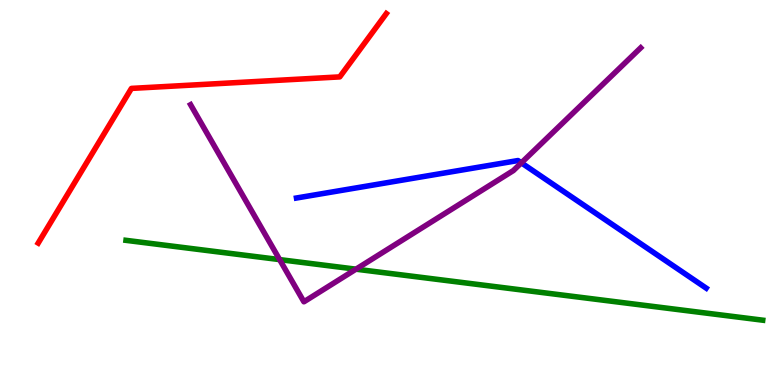[{'lines': ['blue', 'red'], 'intersections': []}, {'lines': ['green', 'red'], 'intersections': []}, {'lines': ['purple', 'red'], 'intersections': []}, {'lines': ['blue', 'green'], 'intersections': []}, {'lines': ['blue', 'purple'], 'intersections': [{'x': 6.73, 'y': 5.77}]}, {'lines': ['green', 'purple'], 'intersections': [{'x': 3.61, 'y': 3.26}, {'x': 4.59, 'y': 3.01}]}]